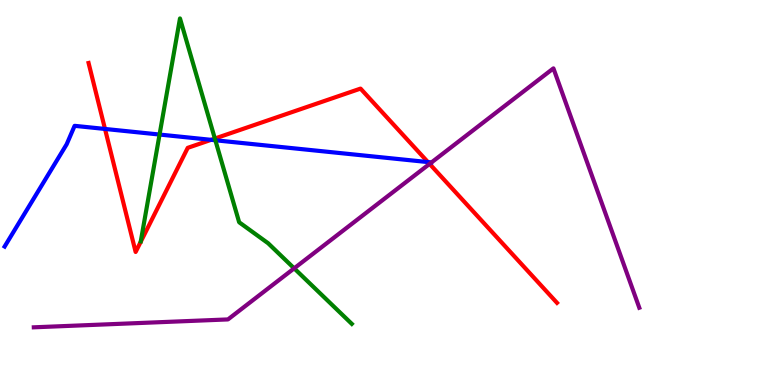[{'lines': ['blue', 'red'], 'intersections': [{'x': 1.35, 'y': 6.65}, {'x': 2.72, 'y': 6.37}, {'x': 5.52, 'y': 5.79}]}, {'lines': ['green', 'red'], 'intersections': [{'x': 2.77, 'y': 6.4}]}, {'lines': ['purple', 'red'], 'intersections': [{'x': 5.54, 'y': 5.74}]}, {'lines': ['blue', 'green'], 'intersections': [{'x': 2.06, 'y': 6.51}, {'x': 2.78, 'y': 6.36}]}, {'lines': ['blue', 'purple'], 'intersections': []}, {'lines': ['green', 'purple'], 'intersections': [{'x': 3.8, 'y': 3.03}]}]